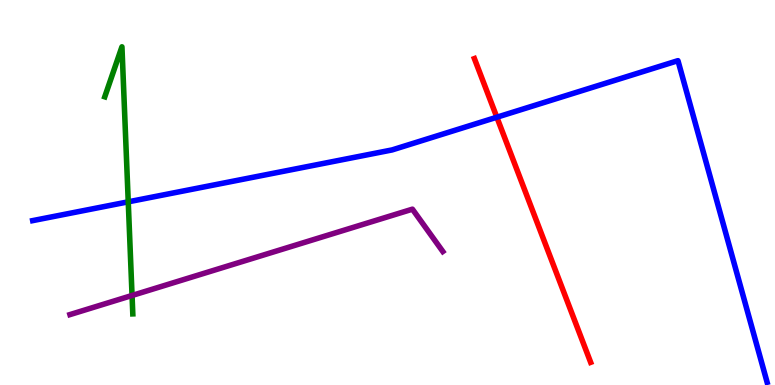[{'lines': ['blue', 'red'], 'intersections': [{'x': 6.41, 'y': 6.96}]}, {'lines': ['green', 'red'], 'intersections': []}, {'lines': ['purple', 'red'], 'intersections': []}, {'lines': ['blue', 'green'], 'intersections': [{'x': 1.65, 'y': 4.76}]}, {'lines': ['blue', 'purple'], 'intersections': []}, {'lines': ['green', 'purple'], 'intersections': [{'x': 1.7, 'y': 2.33}]}]